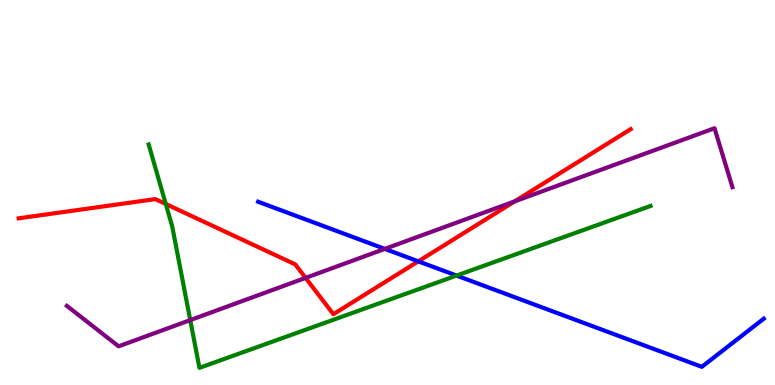[{'lines': ['blue', 'red'], 'intersections': [{'x': 5.4, 'y': 3.21}]}, {'lines': ['green', 'red'], 'intersections': [{'x': 2.14, 'y': 4.7}]}, {'lines': ['purple', 'red'], 'intersections': [{'x': 3.94, 'y': 2.78}, {'x': 6.64, 'y': 4.77}]}, {'lines': ['blue', 'green'], 'intersections': [{'x': 5.89, 'y': 2.84}]}, {'lines': ['blue', 'purple'], 'intersections': [{'x': 4.97, 'y': 3.54}]}, {'lines': ['green', 'purple'], 'intersections': [{'x': 2.45, 'y': 1.69}]}]